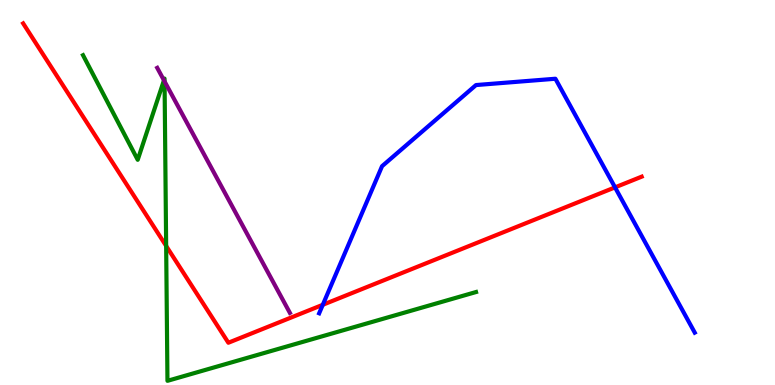[{'lines': ['blue', 'red'], 'intersections': [{'x': 4.17, 'y': 2.08}, {'x': 7.94, 'y': 5.13}]}, {'lines': ['green', 'red'], 'intersections': [{'x': 2.14, 'y': 3.61}]}, {'lines': ['purple', 'red'], 'intersections': []}, {'lines': ['blue', 'green'], 'intersections': []}, {'lines': ['blue', 'purple'], 'intersections': []}, {'lines': ['green', 'purple'], 'intersections': [{'x': 2.12, 'y': 7.91}, {'x': 2.12, 'y': 7.89}]}]